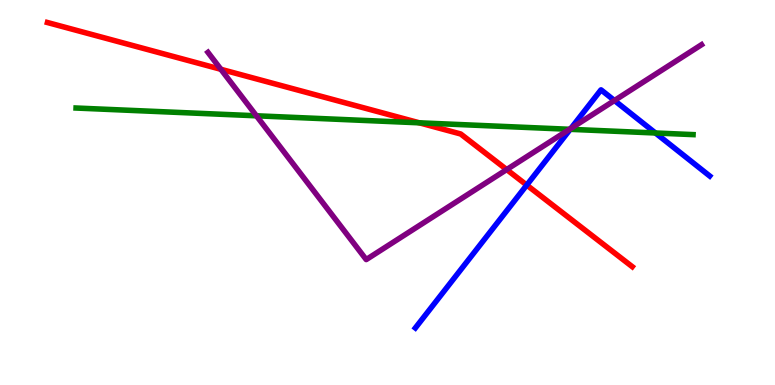[{'lines': ['blue', 'red'], 'intersections': [{'x': 6.8, 'y': 5.19}]}, {'lines': ['green', 'red'], 'intersections': [{'x': 5.41, 'y': 6.81}]}, {'lines': ['purple', 'red'], 'intersections': [{'x': 2.85, 'y': 8.2}, {'x': 6.54, 'y': 5.6}]}, {'lines': ['blue', 'green'], 'intersections': [{'x': 7.36, 'y': 6.64}, {'x': 8.46, 'y': 6.55}]}, {'lines': ['blue', 'purple'], 'intersections': [{'x': 7.37, 'y': 6.67}, {'x': 7.93, 'y': 7.39}]}, {'lines': ['green', 'purple'], 'intersections': [{'x': 3.31, 'y': 6.99}, {'x': 7.35, 'y': 6.64}]}]